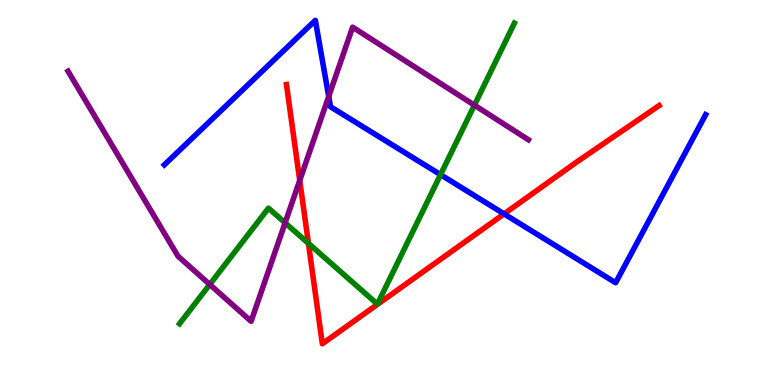[{'lines': ['blue', 'red'], 'intersections': [{'x': 6.5, 'y': 4.44}]}, {'lines': ['green', 'red'], 'intersections': [{'x': 3.98, 'y': 3.68}]}, {'lines': ['purple', 'red'], 'intersections': [{'x': 3.87, 'y': 5.31}]}, {'lines': ['blue', 'green'], 'intersections': [{'x': 5.68, 'y': 5.46}]}, {'lines': ['blue', 'purple'], 'intersections': [{'x': 4.24, 'y': 7.5}]}, {'lines': ['green', 'purple'], 'intersections': [{'x': 2.71, 'y': 2.61}, {'x': 3.68, 'y': 4.21}, {'x': 6.12, 'y': 7.27}]}]